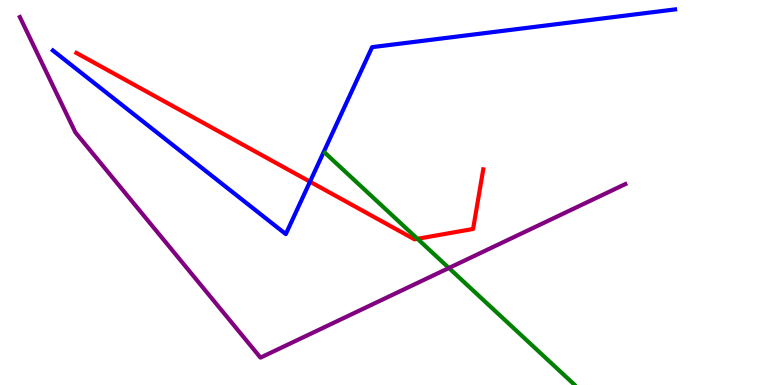[{'lines': ['blue', 'red'], 'intersections': [{'x': 4.0, 'y': 5.28}]}, {'lines': ['green', 'red'], 'intersections': [{'x': 5.39, 'y': 3.8}]}, {'lines': ['purple', 'red'], 'intersections': []}, {'lines': ['blue', 'green'], 'intersections': []}, {'lines': ['blue', 'purple'], 'intersections': []}, {'lines': ['green', 'purple'], 'intersections': [{'x': 5.79, 'y': 3.04}]}]